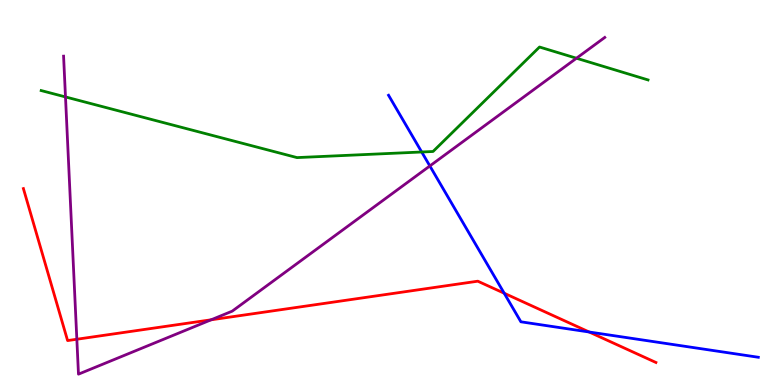[{'lines': ['blue', 'red'], 'intersections': [{'x': 6.51, 'y': 2.38}, {'x': 7.6, 'y': 1.38}]}, {'lines': ['green', 'red'], 'intersections': []}, {'lines': ['purple', 'red'], 'intersections': [{'x': 0.992, 'y': 1.19}, {'x': 2.72, 'y': 1.69}]}, {'lines': ['blue', 'green'], 'intersections': [{'x': 5.44, 'y': 6.05}]}, {'lines': ['blue', 'purple'], 'intersections': [{'x': 5.55, 'y': 5.69}]}, {'lines': ['green', 'purple'], 'intersections': [{'x': 0.845, 'y': 7.48}, {'x': 7.44, 'y': 8.49}]}]